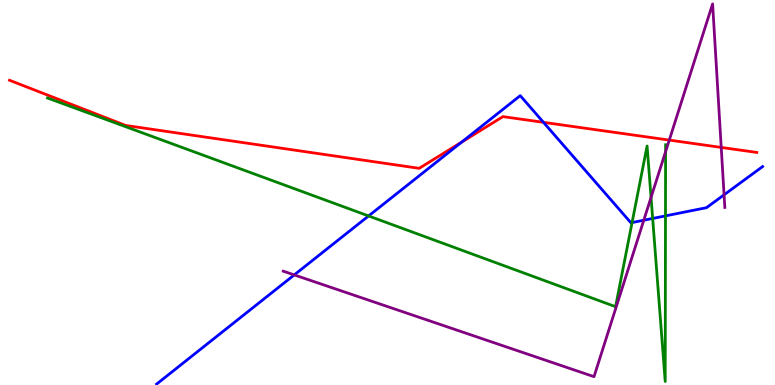[{'lines': ['blue', 'red'], 'intersections': [{'x': 5.96, 'y': 6.31}, {'x': 7.01, 'y': 6.82}]}, {'lines': ['green', 'red'], 'intersections': []}, {'lines': ['purple', 'red'], 'intersections': [{'x': 8.64, 'y': 6.36}, {'x': 9.31, 'y': 6.17}]}, {'lines': ['blue', 'green'], 'intersections': [{'x': 4.76, 'y': 4.39}, {'x': 8.16, 'y': 4.22}, {'x': 8.42, 'y': 4.33}, {'x': 8.59, 'y': 4.39}]}, {'lines': ['blue', 'purple'], 'intersections': [{'x': 3.8, 'y': 2.86}, {'x': 8.31, 'y': 4.28}, {'x': 9.34, 'y': 4.94}]}, {'lines': ['green', 'purple'], 'intersections': [{'x': 8.4, 'y': 4.87}, {'x': 8.59, 'y': 6.06}]}]